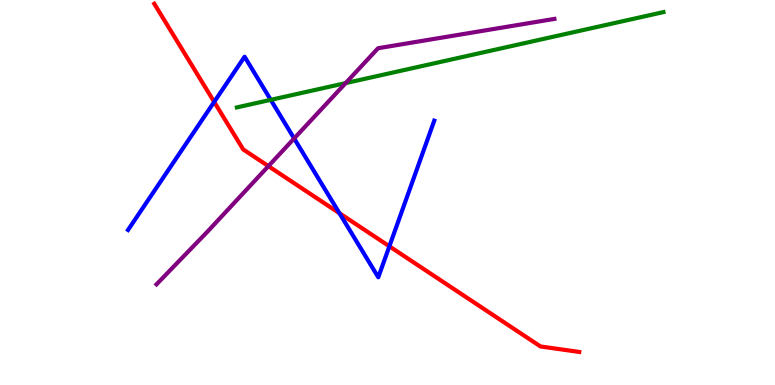[{'lines': ['blue', 'red'], 'intersections': [{'x': 2.76, 'y': 7.35}, {'x': 4.38, 'y': 4.46}, {'x': 5.02, 'y': 3.6}]}, {'lines': ['green', 'red'], 'intersections': []}, {'lines': ['purple', 'red'], 'intersections': [{'x': 3.46, 'y': 5.68}]}, {'lines': ['blue', 'green'], 'intersections': [{'x': 3.49, 'y': 7.41}]}, {'lines': ['blue', 'purple'], 'intersections': [{'x': 3.8, 'y': 6.4}]}, {'lines': ['green', 'purple'], 'intersections': [{'x': 4.46, 'y': 7.84}]}]